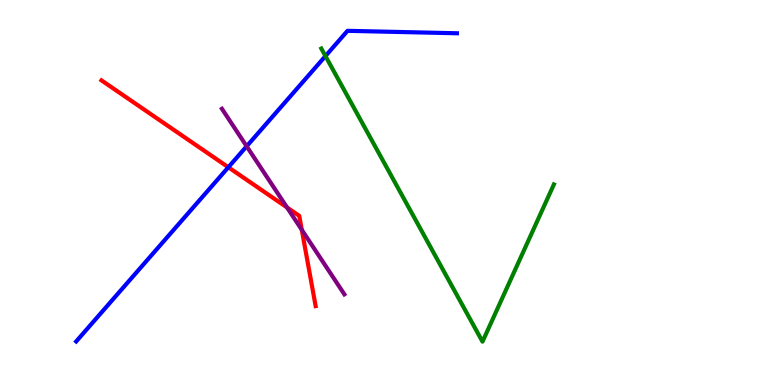[{'lines': ['blue', 'red'], 'intersections': [{'x': 2.95, 'y': 5.66}]}, {'lines': ['green', 'red'], 'intersections': []}, {'lines': ['purple', 'red'], 'intersections': [{'x': 3.7, 'y': 4.61}, {'x': 3.89, 'y': 4.03}]}, {'lines': ['blue', 'green'], 'intersections': [{'x': 4.2, 'y': 8.54}]}, {'lines': ['blue', 'purple'], 'intersections': [{'x': 3.18, 'y': 6.2}]}, {'lines': ['green', 'purple'], 'intersections': []}]